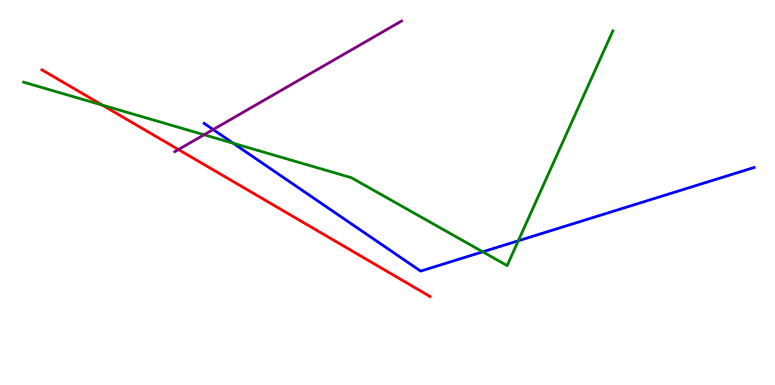[{'lines': ['blue', 'red'], 'intersections': []}, {'lines': ['green', 'red'], 'intersections': [{'x': 1.32, 'y': 7.27}]}, {'lines': ['purple', 'red'], 'intersections': [{'x': 2.3, 'y': 6.12}]}, {'lines': ['blue', 'green'], 'intersections': [{'x': 3.01, 'y': 6.28}, {'x': 6.23, 'y': 3.46}, {'x': 6.69, 'y': 3.75}]}, {'lines': ['blue', 'purple'], 'intersections': [{'x': 2.75, 'y': 6.63}]}, {'lines': ['green', 'purple'], 'intersections': [{'x': 2.63, 'y': 6.5}]}]